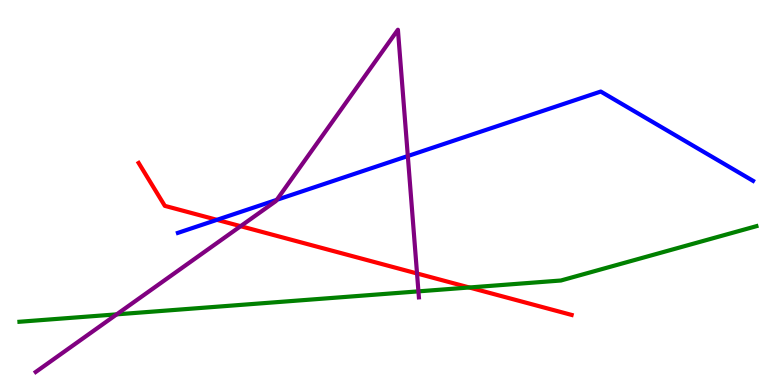[{'lines': ['blue', 'red'], 'intersections': [{'x': 2.8, 'y': 4.29}]}, {'lines': ['green', 'red'], 'intersections': [{'x': 6.06, 'y': 2.53}]}, {'lines': ['purple', 'red'], 'intersections': [{'x': 3.1, 'y': 4.13}, {'x': 5.38, 'y': 2.9}]}, {'lines': ['blue', 'green'], 'intersections': []}, {'lines': ['blue', 'purple'], 'intersections': [{'x': 3.57, 'y': 4.81}, {'x': 5.26, 'y': 5.95}]}, {'lines': ['green', 'purple'], 'intersections': [{'x': 1.51, 'y': 1.83}, {'x': 5.4, 'y': 2.43}]}]